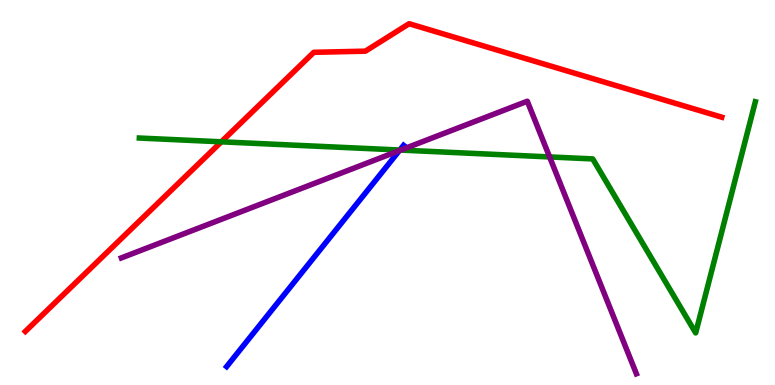[{'lines': ['blue', 'red'], 'intersections': []}, {'lines': ['green', 'red'], 'intersections': [{'x': 2.86, 'y': 6.32}]}, {'lines': ['purple', 'red'], 'intersections': []}, {'lines': ['blue', 'green'], 'intersections': [{'x': 5.16, 'y': 6.1}]}, {'lines': ['blue', 'purple'], 'intersections': [{'x': 5.15, 'y': 6.09}]}, {'lines': ['green', 'purple'], 'intersections': [{'x': 5.17, 'y': 6.1}, {'x': 7.09, 'y': 5.92}]}]